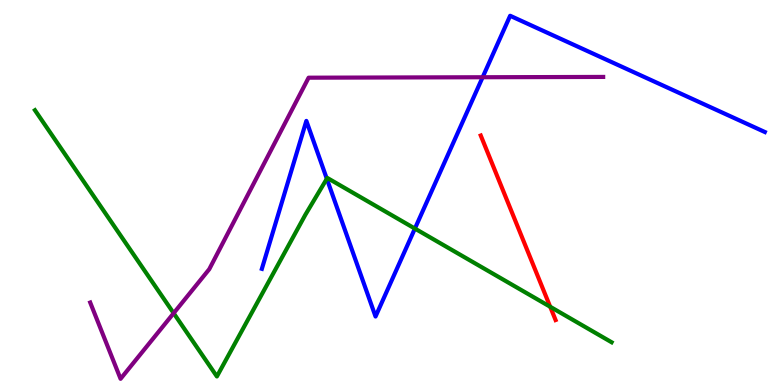[{'lines': ['blue', 'red'], 'intersections': []}, {'lines': ['green', 'red'], 'intersections': [{'x': 7.1, 'y': 2.03}]}, {'lines': ['purple', 'red'], 'intersections': []}, {'lines': ['blue', 'green'], 'intersections': [{'x': 4.22, 'y': 5.36}, {'x': 5.35, 'y': 4.06}]}, {'lines': ['blue', 'purple'], 'intersections': [{'x': 6.23, 'y': 7.99}]}, {'lines': ['green', 'purple'], 'intersections': [{'x': 2.24, 'y': 1.87}]}]